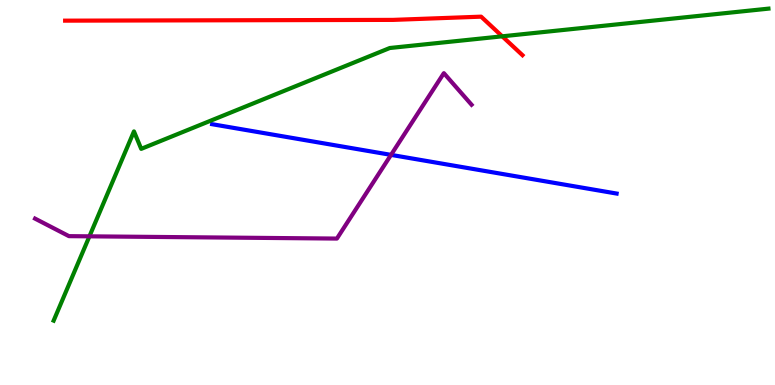[{'lines': ['blue', 'red'], 'intersections': []}, {'lines': ['green', 'red'], 'intersections': [{'x': 6.48, 'y': 9.06}]}, {'lines': ['purple', 'red'], 'intersections': []}, {'lines': ['blue', 'green'], 'intersections': []}, {'lines': ['blue', 'purple'], 'intersections': [{'x': 5.05, 'y': 5.98}]}, {'lines': ['green', 'purple'], 'intersections': [{'x': 1.15, 'y': 3.86}]}]